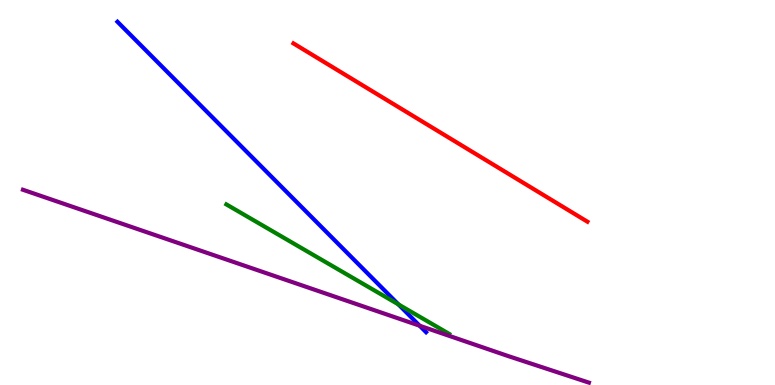[{'lines': ['blue', 'red'], 'intersections': []}, {'lines': ['green', 'red'], 'intersections': []}, {'lines': ['purple', 'red'], 'intersections': []}, {'lines': ['blue', 'green'], 'intersections': [{'x': 5.14, 'y': 2.09}]}, {'lines': ['blue', 'purple'], 'intersections': [{'x': 5.41, 'y': 1.54}]}, {'lines': ['green', 'purple'], 'intersections': []}]